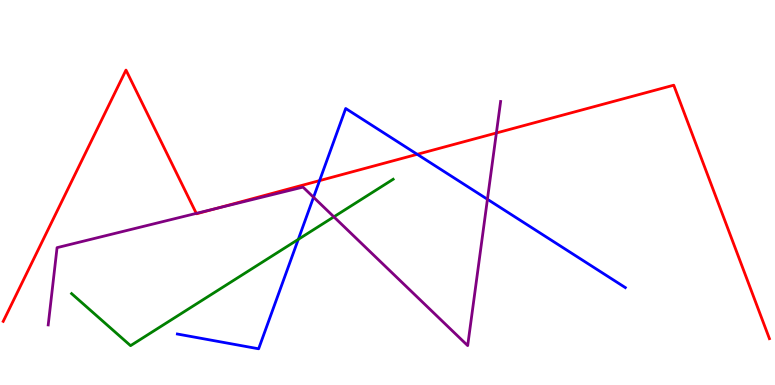[{'lines': ['blue', 'red'], 'intersections': [{'x': 4.12, 'y': 5.31}, {'x': 5.38, 'y': 5.99}]}, {'lines': ['green', 'red'], 'intersections': []}, {'lines': ['purple', 'red'], 'intersections': [{'x': 2.53, 'y': 4.46}, {'x': 2.79, 'y': 4.58}, {'x': 6.4, 'y': 6.55}]}, {'lines': ['blue', 'green'], 'intersections': [{'x': 3.85, 'y': 3.78}]}, {'lines': ['blue', 'purple'], 'intersections': [{'x': 4.05, 'y': 4.88}, {'x': 6.29, 'y': 4.82}]}, {'lines': ['green', 'purple'], 'intersections': [{'x': 4.31, 'y': 4.37}]}]